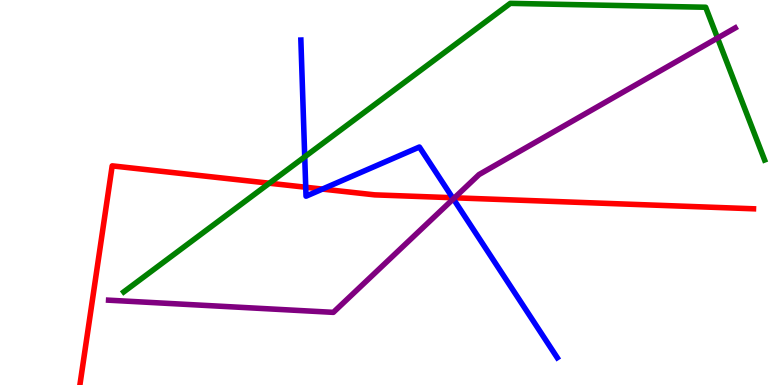[{'lines': ['blue', 'red'], 'intersections': [{'x': 3.94, 'y': 5.14}, {'x': 4.16, 'y': 5.09}, {'x': 5.84, 'y': 4.86}]}, {'lines': ['green', 'red'], 'intersections': [{'x': 3.48, 'y': 5.24}]}, {'lines': ['purple', 'red'], 'intersections': [{'x': 5.86, 'y': 4.86}]}, {'lines': ['blue', 'green'], 'intersections': [{'x': 3.93, 'y': 5.93}]}, {'lines': ['blue', 'purple'], 'intersections': [{'x': 5.85, 'y': 4.83}]}, {'lines': ['green', 'purple'], 'intersections': [{'x': 9.26, 'y': 9.01}]}]